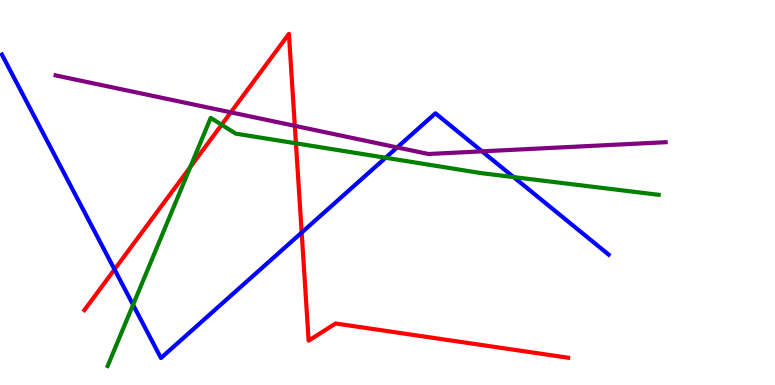[{'lines': ['blue', 'red'], 'intersections': [{'x': 1.48, 'y': 3.0}, {'x': 3.89, 'y': 3.96}]}, {'lines': ['green', 'red'], 'intersections': [{'x': 2.46, 'y': 5.66}, {'x': 2.86, 'y': 6.76}, {'x': 3.82, 'y': 6.28}]}, {'lines': ['purple', 'red'], 'intersections': [{'x': 2.98, 'y': 7.08}, {'x': 3.8, 'y': 6.73}]}, {'lines': ['blue', 'green'], 'intersections': [{'x': 1.72, 'y': 2.08}, {'x': 4.98, 'y': 5.9}, {'x': 6.63, 'y': 5.4}]}, {'lines': ['blue', 'purple'], 'intersections': [{'x': 5.12, 'y': 6.17}, {'x': 6.22, 'y': 6.07}]}, {'lines': ['green', 'purple'], 'intersections': []}]